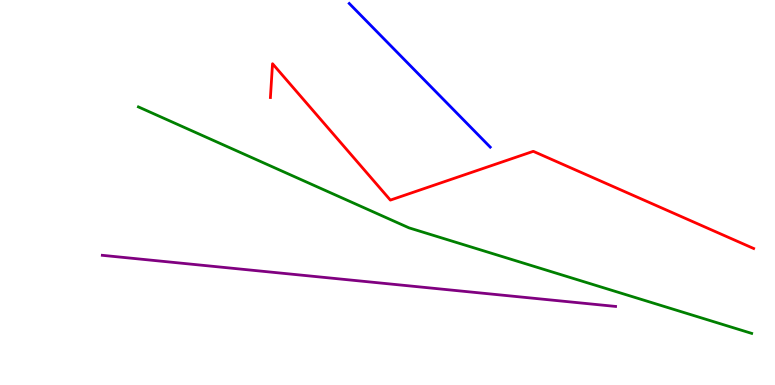[{'lines': ['blue', 'red'], 'intersections': []}, {'lines': ['green', 'red'], 'intersections': []}, {'lines': ['purple', 'red'], 'intersections': []}, {'lines': ['blue', 'green'], 'intersections': []}, {'lines': ['blue', 'purple'], 'intersections': []}, {'lines': ['green', 'purple'], 'intersections': []}]